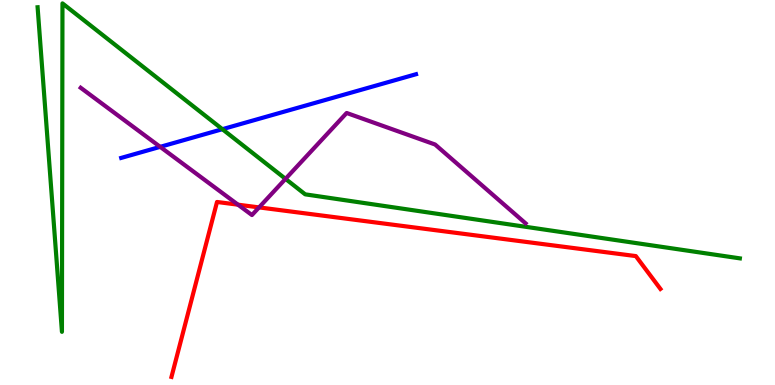[{'lines': ['blue', 'red'], 'intersections': []}, {'lines': ['green', 'red'], 'intersections': []}, {'lines': ['purple', 'red'], 'intersections': [{'x': 3.07, 'y': 4.68}, {'x': 3.34, 'y': 4.61}]}, {'lines': ['blue', 'green'], 'intersections': [{'x': 2.87, 'y': 6.64}]}, {'lines': ['blue', 'purple'], 'intersections': [{'x': 2.07, 'y': 6.19}]}, {'lines': ['green', 'purple'], 'intersections': [{'x': 3.68, 'y': 5.35}]}]